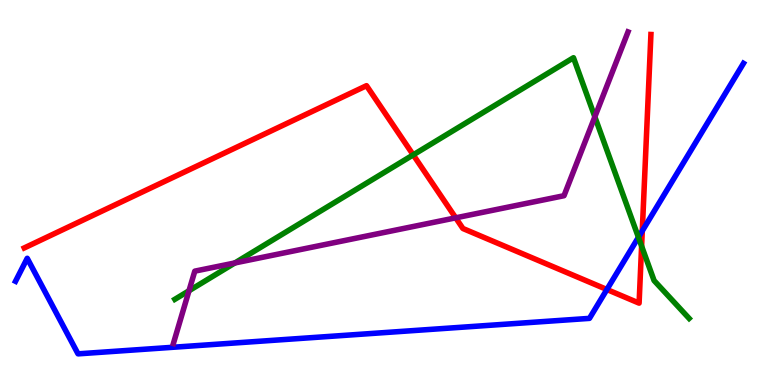[{'lines': ['blue', 'red'], 'intersections': [{'x': 7.83, 'y': 2.48}, {'x': 8.29, 'y': 4.0}]}, {'lines': ['green', 'red'], 'intersections': [{'x': 5.33, 'y': 5.98}, {'x': 8.28, 'y': 3.61}]}, {'lines': ['purple', 'red'], 'intersections': [{'x': 5.88, 'y': 4.34}]}, {'lines': ['blue', 'green'], 'intersections': [{'x': 8.24, 'y': 3.84}]}, {'lines': ['blue', 'purple'], 'intersections': []}, {'lines': ['green', 'purple'], 'intersections': [{'x': 2.44, 'y': 2.45}, {'x': 3.03, 'y': 3.17}, {'x': 7.68, 'y': 6.97}]}]